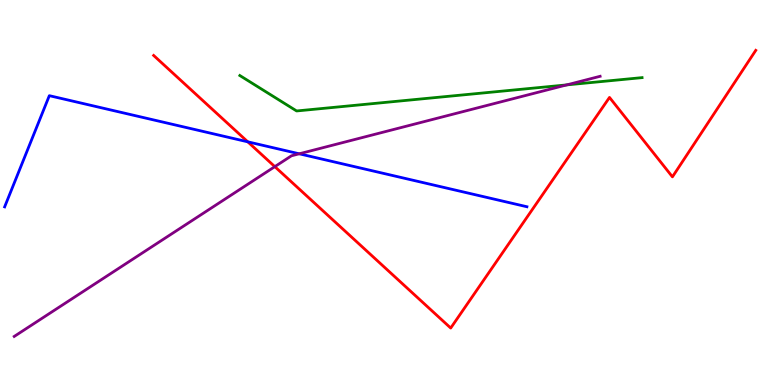[{'lines': ['blue', 'red'], 'intersections': [{'x': 3.2, 'y': 6.32}]}, {'lines': ['green', 'red'], 'intersections': []}, {'lines': ['purple', 'red'], 'intersections': [{'x': 3.55, 'y': 5.67}]}, {'lines': ['blue', 'green'], 'intersections': []}, {'lines': ['blue', 'purple'], 'intersections': [{'x': 3.86, 'y': 6.01}]}, {'lines': ['green', 'purple'], 'intersections': [{'x': 7.31, 'y': 7.79}]}]